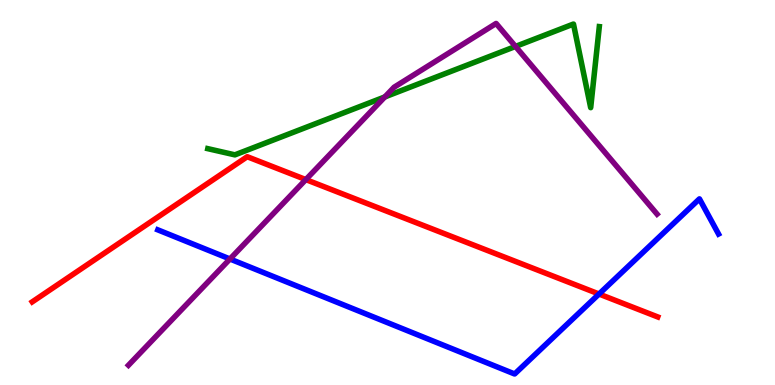[{'lines': ['blue', 'red'], 'intersections': [{'x': 7.73, 'y': 2.36}]}, {'lines': ['green', 'red'], 'intersections': []}, {'lines': ['purple', 'red'], 'intersections': [{'x': 3.95, 'y': 5.34}]}, {'lines': ['blue', 'green'], 'intersections': []}, {'lines': ['blue', 'purple'], 'intersections': [{'x': 2.97, 'y': 3.27}]}, {'lines': ['green', 'purple'], 'intersections': [{'x': 4.97, 'y': 7.48}, {'x': 6.65, 'y': 8.79}]}]